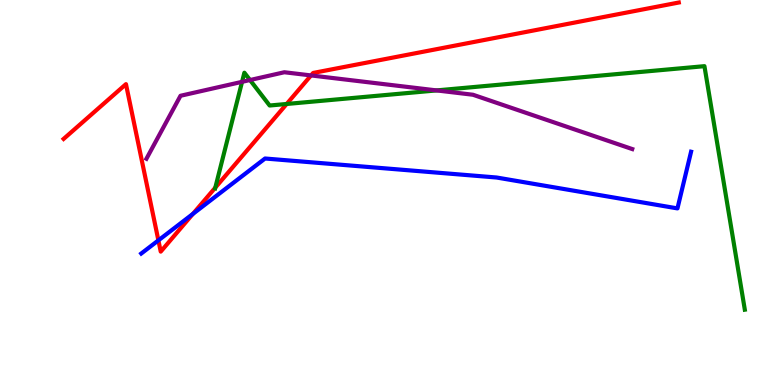[{'lines': ['blue', 'red'], 'intersections': [{'x': 2.04, 'y': 3.76}, {'x': 2.49, 'y': 4.45}]}, {'lines': ['green', 'red'], 'intersections': [{'x': 2.78, 'y': 5.13}, {'x': 3.7, 'y': 7.3}]}, {'lines': ['purple', 'red'], 'intersections': [{'x': 4.01, 'y': 8.04}]}, {'lines': ['blue', 'green'], 'intersections': []}, {'lines': ['blue', 'purple'], 'intersections': []}, {'lines': ['green', 'purple'], 'intersections': [{'x': 3.12, 'y': 7.87}, {'x': 3.23, 'y': 7.92}, {'x': 5.63, 'y': 7.65}]}]